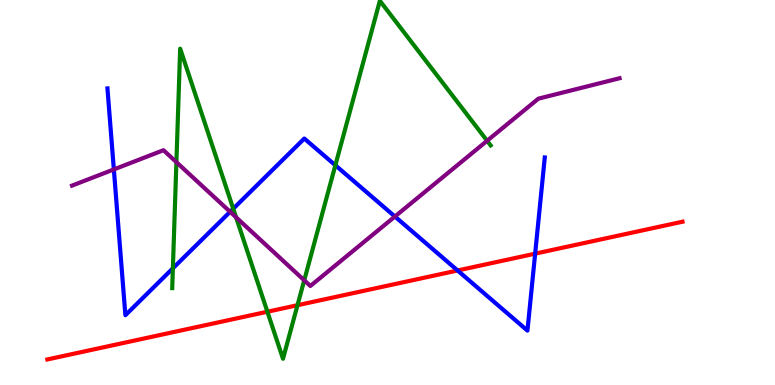[{'lines': ['blue', 'red'], 'intersections': [{'x': 5.9, 'y': 2.97}, {'x': 6.91, 'y': 3.41}]}, {'lines': ['green', 'red'], 'intersections': [{'x': 3.45, 'y': 1.9}, {'x': 3.84, 'y': 2.07}]}, {'lines': ['purple', 'red'], 'intersections': []}, {'lines': ['blue', 'green'], 'intersections': [{'x': 2.23, 'y': 3.03}, {'x': 3.01, 'y': 4.58}, {'x': 4.33, 'y': 5.71}]}, {'lines': ['blue', 'purple'], 'intersections': [{'x': 1.47, 'y': 5.6}, {'x': 2.97, 'y': 4.5}, {'x': 5.1, 'y': 4.38}]}, {'lines': ['green', 'purple'], 'intersections': [{'x': 2.28, 'y': 5.79}, {'x': 3.05, 'y': 4.36}, {'x': 3.93, 'y': 2.72}, {'x': 6.29, 'y': 6.34}]}]